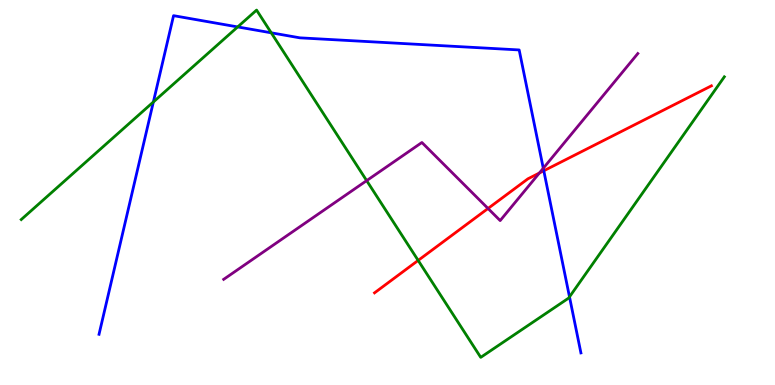[{'lines': ['blue', 'red'], 'intersections': [{'x': 7.02, 'y': 5.56}]}, {'lines': ['green', 'red'], 'intersections': [{'x': 5.4, 'y': 3.24}]}, {'lines': ['purple', 'red'], 'intersections': [{'x': 6.3, 'y': 4.59}, {'x': 6.96, 'y': 5.51}]}, {'lines': ['blue', 'green'], 'intersections': [{'x': 1.98, 'y': 7.35}, {'x': 3.07, 'y': 9.3}, {'x': 3.5, 'y': 9.15}, {'x': 7.35, 'y': 2.29}]}, {'lines': ['blue', 'purple'], 'intersections': [{'x': 7.01, 'y': 5.63}]}, {'lines': ['green', 'purple'], 'intersections': [{'x': 4.73, 'y': 5.31}]}]